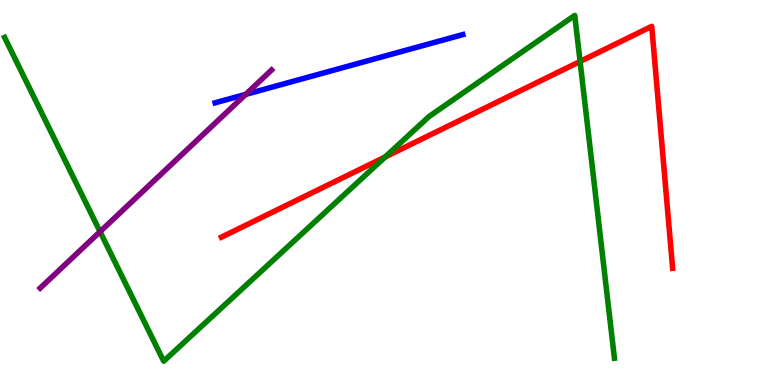[{'lines': ['blue', 'red'], 'intersections': []}, {'lines': ['green', 'red'], 'intersections': [{'x': 4.97, 'y': 5.92}, {'x': 7.48, 'y': 8.4}]}, {'lines': ['purple', 'red'], 'intersections': []}, {'lines': ['blue', 'green'], 'intersections': []}, {'lines': ['blue', 'purple'], 'intersections': [{'x': 3.17, 'y': 7.55}]}, {'lines': ['green', 'purple'], 'intersections': [{'x': 1.29, 'y': 3.98}]}]